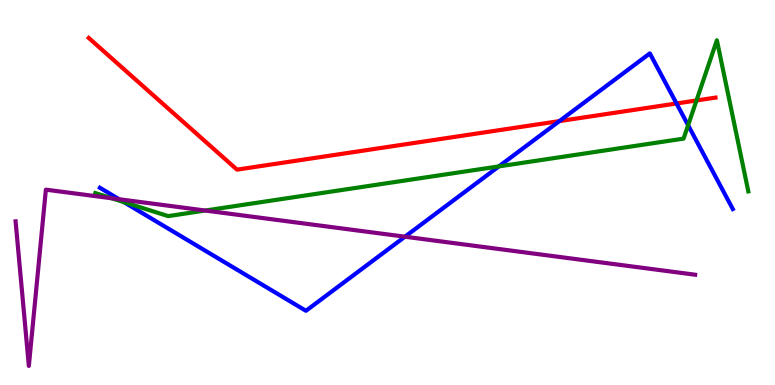[{'lines': ['blue', 'red'], 'intersections': [{'x': 7.22, 'y': 6.85}, {'x': 8.73, 'y': 7.31}]}, {'lines': ['green', 'red'], 'intersections': [{'x': 8.99, 'y': 7.39}]}, {'lines': ['purple', 'red'], 'intersections': []}, {'lines': ['blue', 'green'], 'intersections': [{'x': 1.6, 'y': 4.75}, {'x': 6.44, 'y': 5.68}, {'x': 8.88, 'y': 6.75}]}, {'lines': ['blue', 'purple'], 'intersections': [{'x': 1.54, 'y': 4.82}, {'x': 5.23, 'y': 3.85}]}, {'lines': ['green', 'purple'], 'intersections': [{'x': 1.44, 'y': 4.85}, {'x': 2.65, 'y': 4.53}]}]